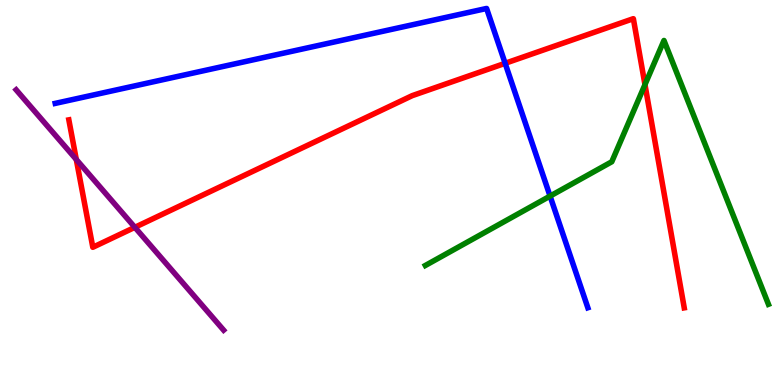[{'lines': ['blue', 'red'], 'intersections': [{'x': 6.52, 'y': 8.36}]}, {'lines': ['green', 'red'], 'intersections': [{'x': 8.32, 'y': 7.8}]}, {'lines': ['purple', 'red'], 'intersections': [{'x': 0.985, 'y': 5.86}, {'x': 1.74, 'y': 4.1}]}, {'lines': ['blue', 'green'], 'intersections': [{'x': 7.1, 'y': 4.91}]}, {'lines': ['blue', 'purple'], 'intersections': []}, {'lines': ['green', 'purple'], 'intersections': []}]